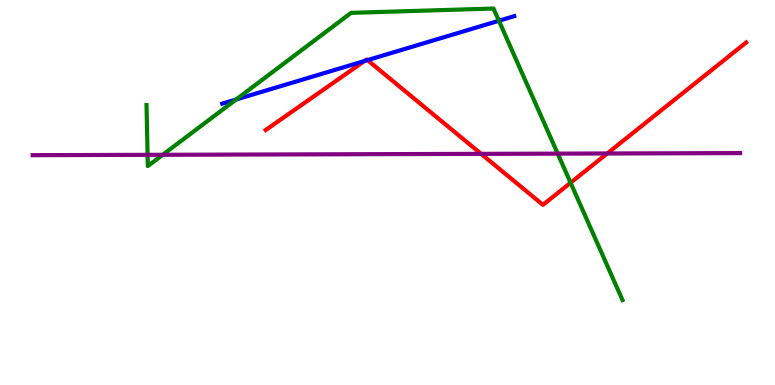[{'lines': ['blue', 'red'], 'intersections': [{'x': 4.7, 'y': 8.41}, {'x': 4.74, 'y': 8.44}]}, {'lines': ['green', 'red'], 'intersections': [{'x': 7.36, 'y': 5.25}]}, {'lines': ['purple', 'red'], 'intersections': [{'x': 6.21, 'y': 6.0}, {'x': 7.84, 'y': 6.01}]}, {'lines': ['blue', 'green'], 'intersections': [{'x': 3.05, 'y': 7.42}, {'x': 6.44, 'y': 9.46}]}, {'lines': ['blue', 'purple'], 'intersections': []}, {'lines': ['green', 'purple'], 'intersections': [{'x': 1.9, 'y': 5.98}, {'x': 2.1, 'y': 5.98}, {'x': 7.2, 'y': 6.01}]}]